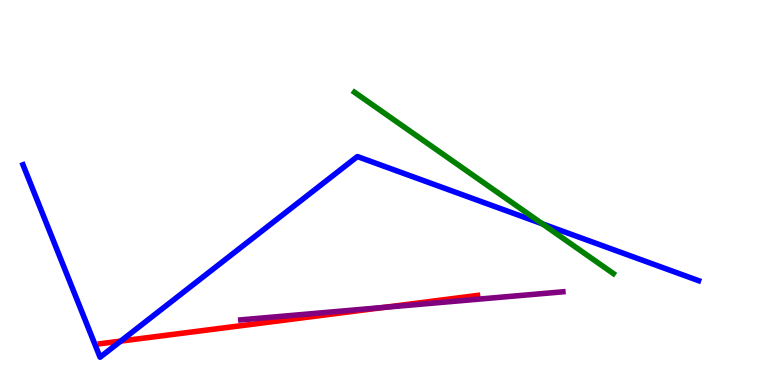[{'lines': ['blue', 'red'], 'intersections': [{'x': 1.56, 'y': 1.14}]}, {'lines': ['green', 'red'], 'intersections': []}, {'lines': ['purple', 'red'], 'intersections': [{'x': 4.96, 'y': 2.02}]}, {'lines': ['blue', 'green'], 'intersections': [{'x': 7.0, 'y': 4.19}]}, {'lines': ['blue', 'purple'], 'intersections': []}, {'lines': ['green', 'purple'], 'intersections': []}]